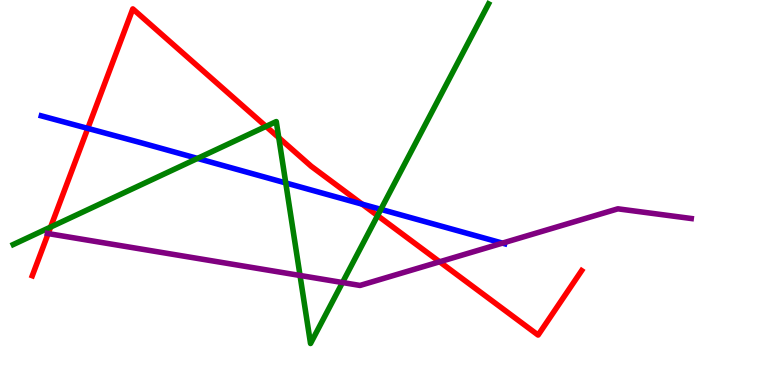[{'lines': ['blue', 'red'], 'intersections': [{'x': 1.13, 'y': 6.67}, {'x': 4.67, 'y': 4.7}]}, {'lines': ['green', 'red'], 'intersections': [{'x': 0.653, 'y': 4.1}, {'x': 3.43, 'y': 6.72}, {'x': 3.6, 'y': 6.42}, {'x': 4.87, 'y': 4.4}]}, {'lines': ['purple', 'red'], 'intersections': [{'x': 0.622, 'y': 3.93}, {'x': 5.67, 'y': 3.2}]}, {'lines': ['blue', 'green'], 'intersections': [{'x': 2.55, 'y': 5.89}, {'x': 3.69, 'y': 5.25}, {'x': 4.91, 'y': 4.56}]}, {'lines': ['blue', 'purple'], 'intersections': [{'x': 6.48, 'y': 3.69}]}, {'lines': ['green', 'purple'], 'intersections': [{'x': 3.87, 'y': 2.85}, {'x': 4.42, 'y': 2.66}]}]